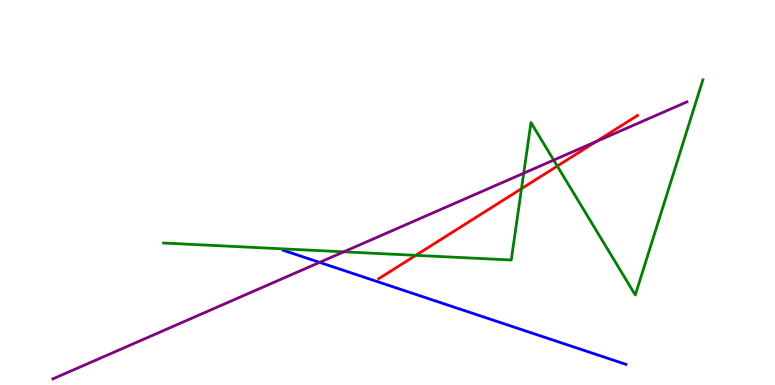[{'lines': ['blue', 'red'], 'intersections': []}, {'lines': ['green', 'red'], 'intersections': [{'x': 5.36, 'y': 3.37}, {'x': 6.73, 'y': 5.1}, {'x': 7.19, 'y': 5.69}]}, {'lines': ['purple', 'red'], 'intersections': [{'x': 7.69, 'y': 6.32}]}, {'lines': ['blue', 'green'], 'intersections': []}, {'lines': ['blue', 'purple'], 'intersections': [{'x': 4.12, 'y': 3.19}]}, {'lines': ['green', 'purple'], 'intersections': [{'x': 4.44, 'y': 3.46}, {'x': 6.76, 'y': 5.5}, {'x': 7.14, 'y': 5.84}]}]